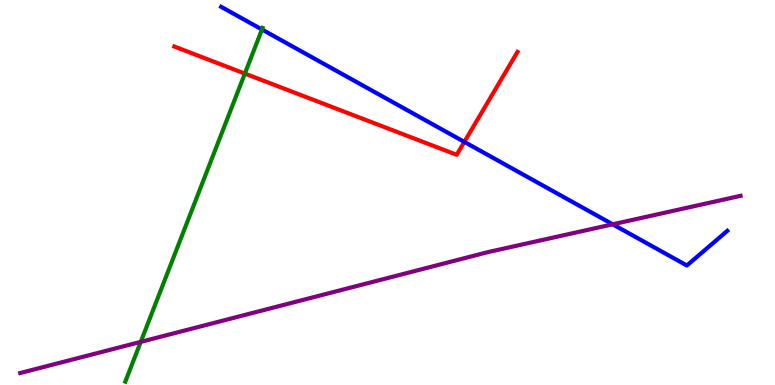[{'lines': ['blue', 'red'], 'intersections': [{'x': 5.99, 'y': 6.31}]}, {'lines': ['green', 'red'], 'intersections': [{'x': 3.16, 'y': 8.09}]}, {'lines': ['purple', 'red'], 'intersections': []}, {'lines': ['blue', 'green'], 'intersections': [{'x': 3.38, 'y': 9.23}]}, {'lines': ['blue', 'purple'], 'intersections': [{'x': 7.91, 'y': 4.17}]}, {'lines': ['green', 'purple'], 'intersections': [{'x': 1.82, 'y': 1.12}]}]